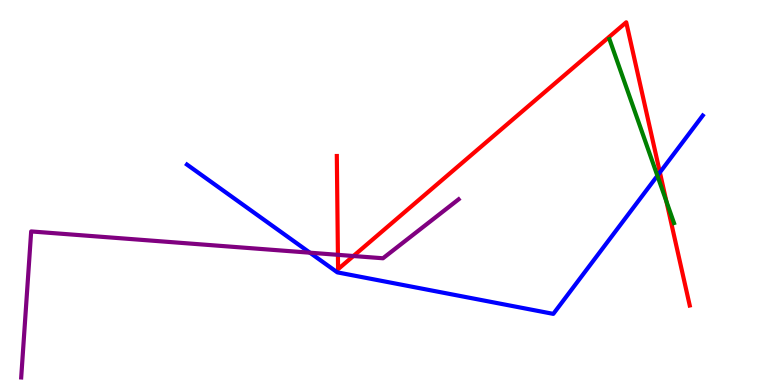[{'lines': ['blue', 'red'], 'intersections': [{'x': 8.51, 'y': 5.52}]}, {'lines': ['green', 'red'], 'intersections': [{'x': 8.6, 'y': 4.77}]}, {'lines': ['purple', 'red'], 'intersections': [{'x': 4.36, 'y': 3.38}, {'x': 4.56, 'y': 3.35}]}, {'lines': ['blue', 'green'], 'intersections': [{'x': 8.48, 'y': 5.44}]}, {'lines': ['blue', 'purple'], 'intersections': [{'x': 4.0, 'y': 3.44}]}, {'lines': ['green', 'purple'], 'intersections': []}]